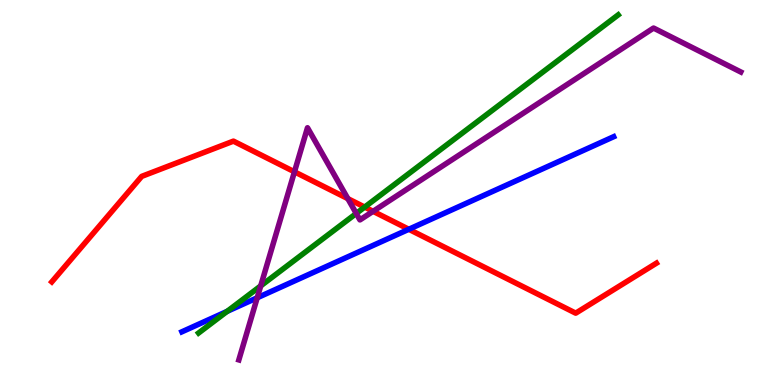[{'lines': ['blue', 'red'], 'intersections': [{'x': 5.27, 'y': 4.04}]}, {'lines': ['green', 'red'], 'intersections': [{'x': 4.71, 'y': 4.62}]}, {'lines': ['purple', 'red'], 'intersections': [{'x': 3.8, 'y': 5.54}, {'x': 4.49, 'y': 4.84}, {'x': 4.81, 'y': 4.51}]}, {'lines': ['blue', 'green'], 'intersections': [{'x': 2.93, 'y': 1.91}]}, {'lines': ['blue', 'purple'], 'intersections': [{'x': 3.32, 'y': 2.27}]}, {'lines': ['green', 'purple'], 'intersections': [{'x': 3.36, 'y': 2.57}, {'x': 4.6, 'y': 4.46}]}]